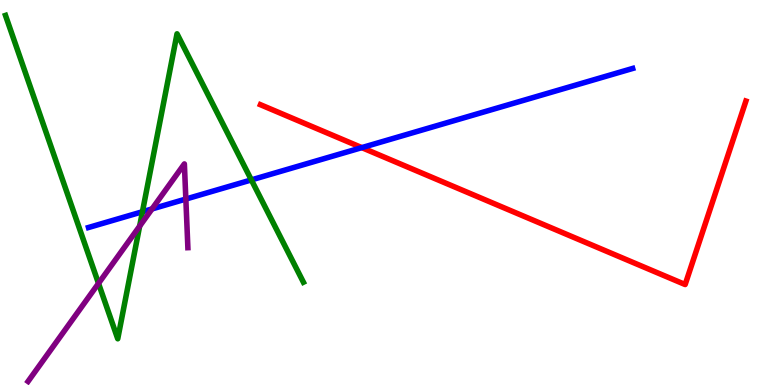[{'lines': ['blue', 'red'], 'intersections': [{'x': 4.67, 'y': 6.17}]}, {'lines': ['green', 'red'], 'intersections': []}, {'lines': ['purple', 'red'], 'intersections': []}, {'lines': ['blue', 'green'], 'intersections': [{'x': 1.84, 'y': 4.5}, {'x': 3.24, 'y': 5.33}]}, {'lines': ['blue', 'purple'], 'intersections': [{'x': 1.96, 'y': 4.57}, {'x': 2.4, 'y': 4.83}]}, {'lines': ['green', 'purple'], 'intersections': [{'x': 1.27, 'y': 2.64}, {'x': 1.8, 'y': 4.13}]}]